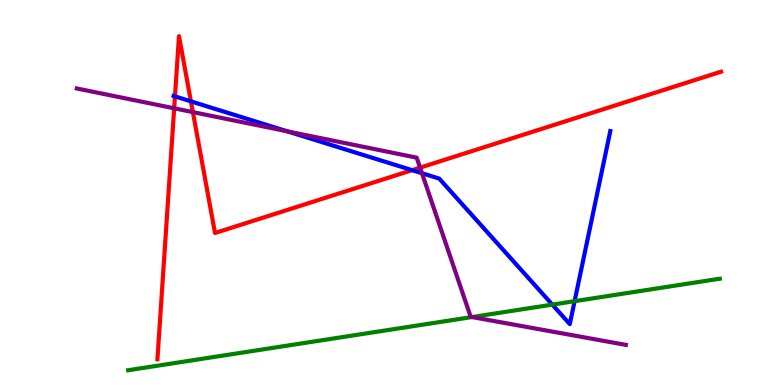[{'lines': ['blue', 'red'], 'intersections': [{'x': 2.26, 'y': 7.5}, {'x': 2.46, 'y': 7.37}, {'x': 5.32, 'y': 5.58}]}, {'lines': ['green', 'red'], 'intersections': []}, {'lines': ['purple', 'red'], 'intersections': [{'x': 2.25, 'y': 7.19}, {'x': 2.49, 'y': 7.09}, {'x': 5.42, 'y': 5.65}]}, {'lines': ['blue', 'green'], 'intersections': [{'x': 7.13, 'y': 2.09}, {'x': 7.41, 'y': 2.18}]}, {'lines': ['blue', 'purple'], 'intersections': [{'x': 3.71, 'y': 6.59}, {'x': 5.44, 'y': 5.5}]}, {'lines': ['green', 'purple'], 'intersections': [{'x': 6.09, 'y': 1.76}]}]